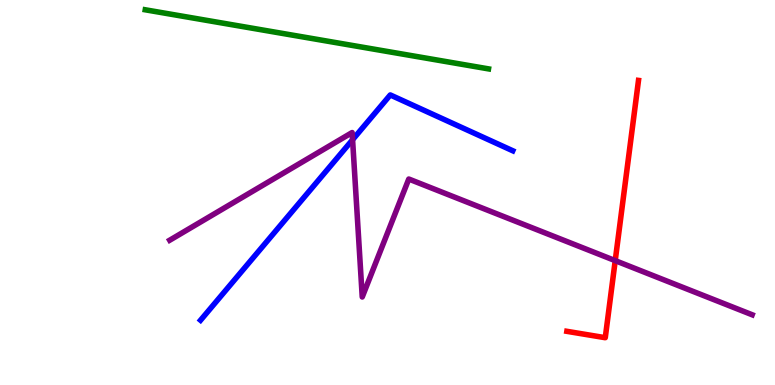[{'lines': ['blue', 'red'], 'intersections': []}, {'lines': ['green', 'red'], 'intersections': []}, {'lines': ['purple', 'red'], 'intersections': [{'x': 7.94, 'y': 3.23}]}, {'lines': ['blue', 'green'], 'intersections': []}, {'lines': ['blue', 'purple'], 'intersections': [{'x': 4.55, 'y': 6.37}]}, {'lines': ['green', 'purple'], 'intersections': []}]